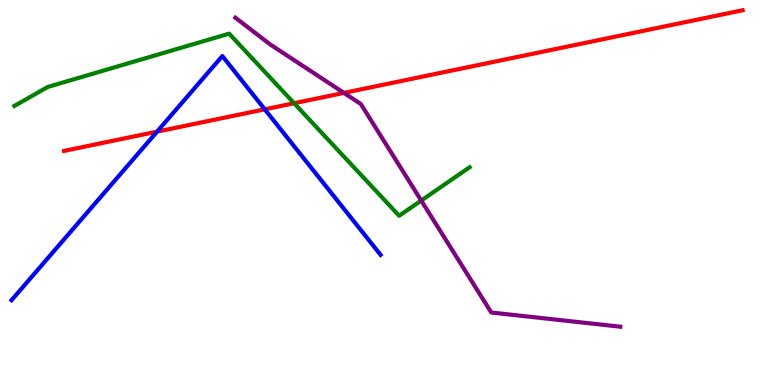[{'lines': ['blue', 'red'], 'intersections': [{'x': 2.03, 'y': 6.58}, {'x': 3.42, 'y': 7.16}]}, {'lines': ['green', 'red'], 'intersections': [{'x': 3.79, 'y': 7.32}]}, {'lines': ['purple', 'red'], 'intersections': [{'x': 4.44, 'y': 7.59}]}, {'lines': ['blue', 'green'], 'intersections': []}, {'lines': ['blue', 'purple'], 'intersections': []}, {'lines': ['green', 'purple'], 'intersections': [{'x': 5.44, 'y': 4.79}]}]